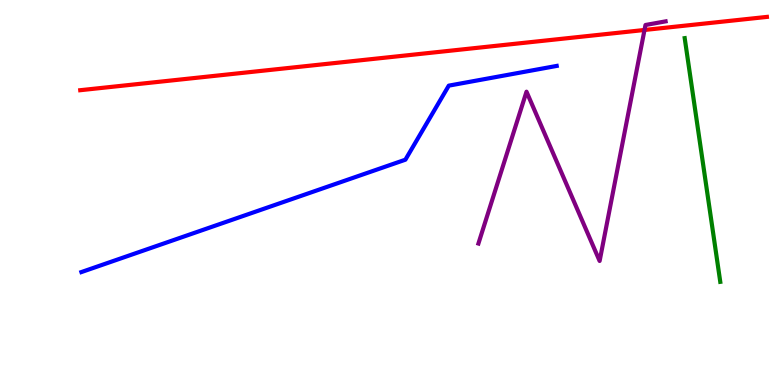[{'lines': ['blue', 'red'], 'intersections': []}, {'lines': ['green', 'red'], 'intersections': []}, {'lines': ['purple', 'red'], 'intersections': [{'x': 8.32, 'y': 9.22}]}, {'lines': ['blue', 'green'], 'intersections': []}, {'lines': ['blue', 'purple'], 'intersections': []}, {'lines': ['green', 'purple'], 'intersections': []}]